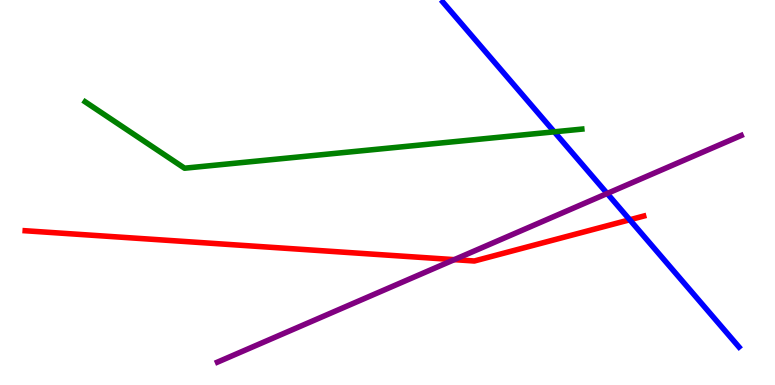[{'lines': ['blue', 'red'], 'intersections': [{'x': 8.13, 'y': 4.29}]}, {'lines': ['green', 'red'], 'intersections': []}, {'lines': ['purple', 'red'], 'intersections': [{'x': 5.86, 'y': 3.26}]}, {'lines': ['blue', 'green'], 'intersections': [{'x': 7.15, 'y': 6.58}]}, {'lines': ['blue', 'purple'], 'intersections': [{'x': 7.83, 'y': 4.97}]}, {'lines': ['green', 'purple'], 'intersections': []}]